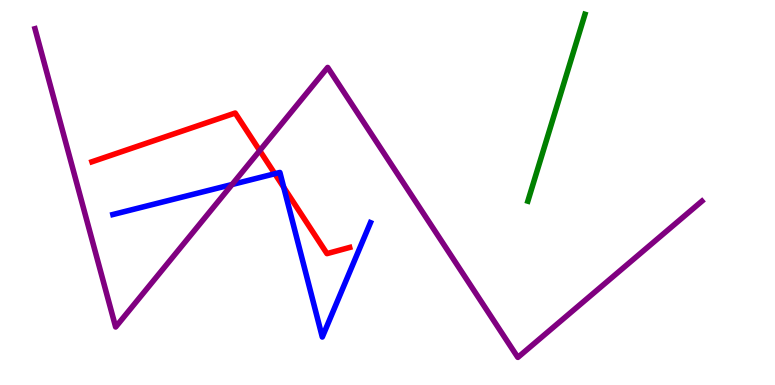[{'lines': ['blue', 'red'], 'intersections': [{'x': 3.55, 'y': 5.49}, {'x': 3.66, 'y': 5.13}]}, {'lines': ['green', 'red'], 'intersections': []}, {'lines': ['purple', 'red'], 'intersections': [{'x': 3.35, 'y': 6.09}]}, {'lines': ['blue', 'green'], 'intersections': []}, {'lines': ['blue', 'purple'], 'intersections': [{'x': 2.99, 'y': 5.21}]}, {'lines': ['green', 'purple'], 'intersections': []}]